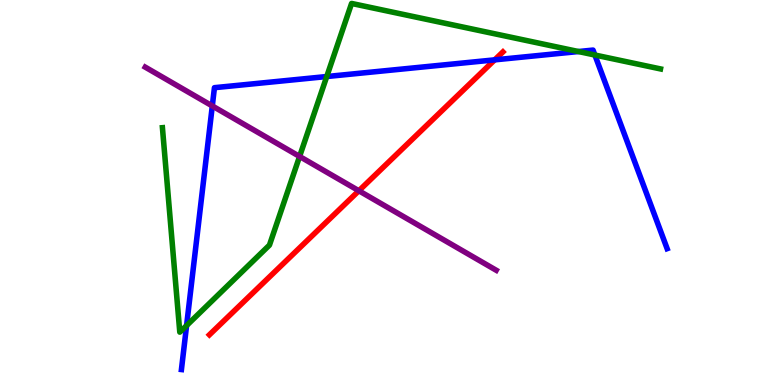[{'lines': ['blue', 'red'], 'intersections': [{'x': 6.38, 'y': 8.45}]}, {'lines': ['green', 'red'], 'intersections': []}, {'lines': ['purple', 'red'], 'intersections': [{'x': 4.63, 'y': 5.05}]}, {'lines': ['blue', 'green'], 'intersections': [{'x': 2.41, 'y': 1.54}, {'x': 4.22, 'y': 8.01}, {'x': 7.46, 'y': 8.66}, {'x': 7.68, 'y': 8.57}]}, {'lines': ['blue', 'purple'], 'intersections': [{'x': 2.74, 'y': 7.25}]}, {'lines': ['green', 'purple'], 'intersections': [{'x': 3.87, 'y': 5.94}]}]